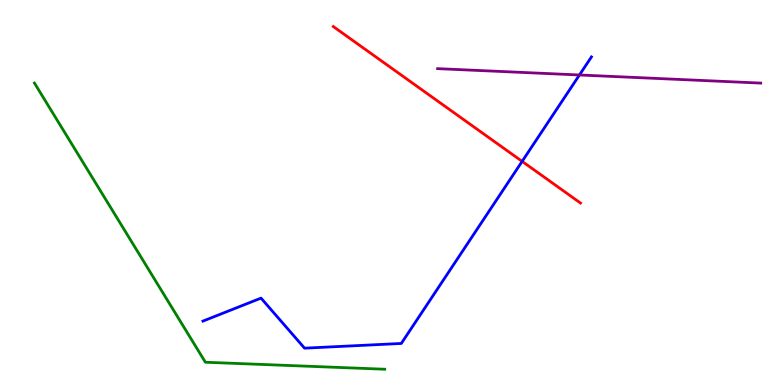[{'lines': ['blue', 'red'], 'intersections': [{'x': 6.74, 'y': 5.81}]}, {'lines': ['green', 'red'], 'intersections': []}, {'lines': ['purple', 'red'], 'intersections': []}, {'lines': ['blue', 'green'], 'intersections': []}, {'lines': ['blue', 'purple'], 'intersections': [{'x': 7.48, 'y': 8.05}]}, {'lines': ['green', 'purple'], 'intersections': []}]